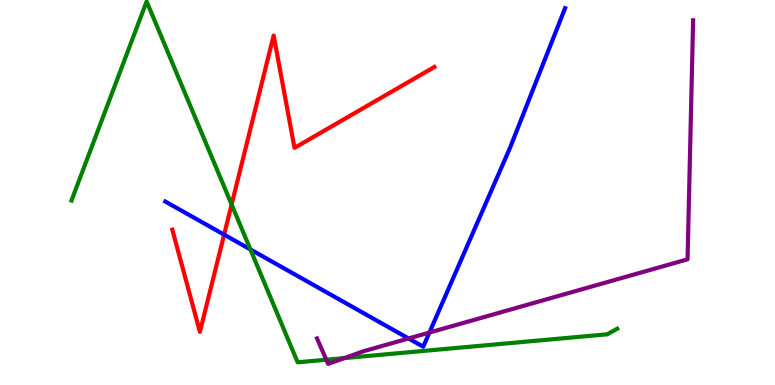[{'lines': ['blue', 'red'], 'intersections': [{'x': 2.89, 'y': 3.91}]}, {'lines': ['green', 'red'], 'intersections': [{'x': 2.99, 'y': 4.69}]}, {'lines': ['purple', 'red'], 'intersections': []}, {'lines': ['blue', 'green'], 'intersections': [{'x': 3.23, 'y': 3.52}]}, {'lines': ['blue', 'purple'], 'intersections': [{'x': 5.27, 'y': 1.21}, {'x': 5.54, 'y': 1.36}]}, {'lines': ['green', 'purple'], 'intersections': [{'x': 4.21, 'y': 0.657}, {'x': 4.44, 'y': 0.699}]}]